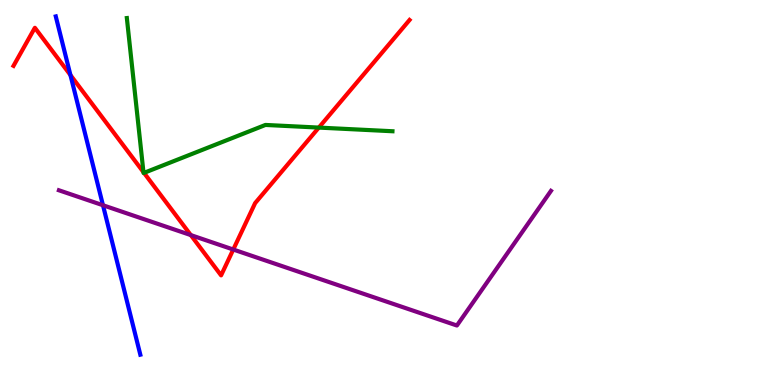[{'lines': ['blue', 'red'], 'intersections': [{'x': 0.909, 'y': 8.05}]}, {'lines': ['green', 'red'], 'intersections': [{'x': 1.85, 'y': 5.53}, {'x': 1.86, 'y': 5.51}, {'x': 4.11, 'y': 6.69}]}, {'lines': ['purple', 'red'], 'intersections': [{'x': 2.46, 'y': 3.89}, {'x': 3.01, 'y': 3.52}]}, {'lines': ['blue', 'green'], 'intersections': []}, {'lines': ['blue', 'purple'], 'intersections': [{'x': 1.33, 'y': 4.67}]}, {'lines': ['green', 'purple'], 'intersections': []}]